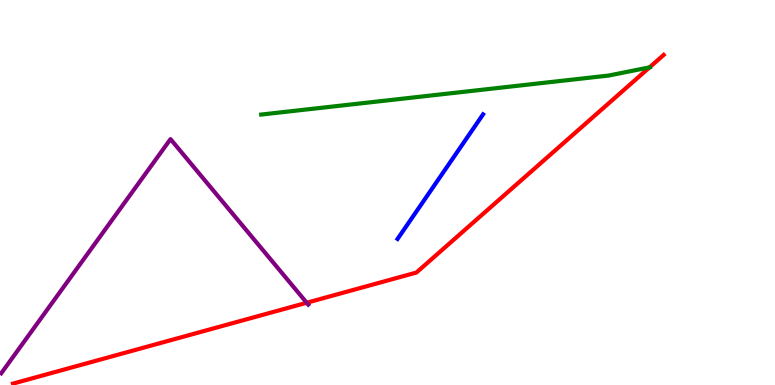[{'lines': ['blue', 'red'], 'intersections': []}, {'lines': ['green', 'red'], 'intersections': [{'x': 8.38, 'y': 8.25}]}, {'lines': ['purple', 'red'], 'intersections': [{'x': 3.96, 'y': 2.14}]}, {'lines': ['blue', 'green'], 'intersections': []}, {'lines': ['blue', 'purple'], 'intersections': []}, {'lines': ['green', 'purple'], 'intersections': []}]